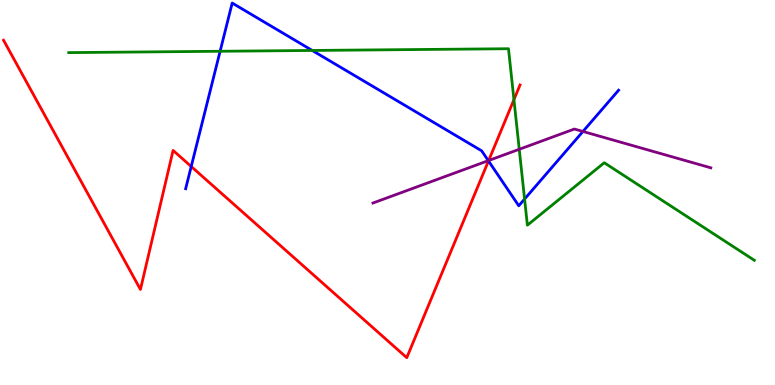[{'lines': ['blue', 'red'], 'intersections': [{'x': 2.47, 'y': 5.68}, {'x': 6.3, 'y': 5.82}]}, {'lines': ['green', 'red'], 'intersections': [{'x': 6.63, 'y': 7.41}]}, {'lines': ['purple', 'red'], 'intersections': [{'x': 6.31, 'y': 5.83}]}, {'lines': ['blue', 'green'], 'intersections': [{'x': 2.84, 'y': 8.67}, {'x': 4.03, 'y': 8.69}, {'x': 6.77, 'y': 4.83}]}, {'lines': ['blue', 'purple'], 'intersections': [{'x': 6.3, 'y': 5.83}, {'x': 7.52, 'y': 6.59}]}, {'lines': ['green', 'purple'], 'intersections': [{'x': 6.7, 'y': 6.12}]}]